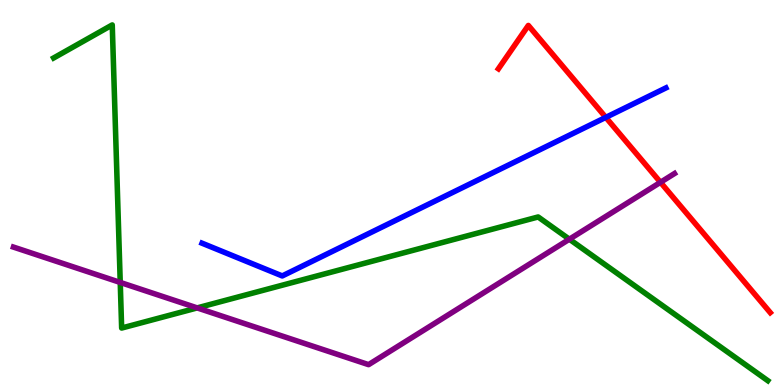[{'lines': ['blue', 'red'], 'intersections': [{'x': 7.82, 'y': 6.95}]}, {'lines': ['green', 'red'], 'intersections': []}, {'lines': ['purple', 'red'], 'intersections': [{'x': 8.52, 'y': 5.26}]}, {'lines': ['blue', 'green'], 'intersections': []}, {'lines': ['blue', 'purple'], 'intersections': []}, {'lines': ['green', 'purple'], 'intersections': [{'x': 1.55, 'y': 2.66}, {'x': 2.54, 'y': 2.0}, {'x': 7.35, 'y': 3.79}]}]